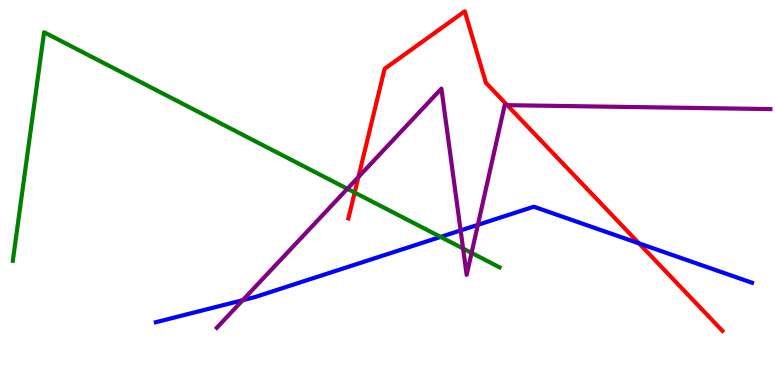[{'lines': ['blue', 'red'], 'intersections': [{'x': 8.25, 'y': 3.68}]}, {'lines': ['green', 'red'], 'intersections': [{'x': 4.58, 'y': 5.0}]}, {'lines': ['purple', 'red'], 'intersections': [{'x': 4.62, 'y': 5.4}, {'x': 6.54, 'y': 7.27}]}, {'lines': ['blue', 'green'], 'intersections': [{'x': 5.69, 'y': 3.85}]}, {'lines': ['blue', 'purple'], 'intersections': [{'x': 3.13, 'y': 2.2}, {'x': 5.94, 'y': 4.01}, {'x': 6.17, 'y': 4.16}]}, {'lines': ['green', 'purple'], 'intersections': [{'x': 4.48, 'y': 5.1}, {'x': 5.98, 'y': 3.55}, {'x': 6.08, 'y': 3.43}]}]